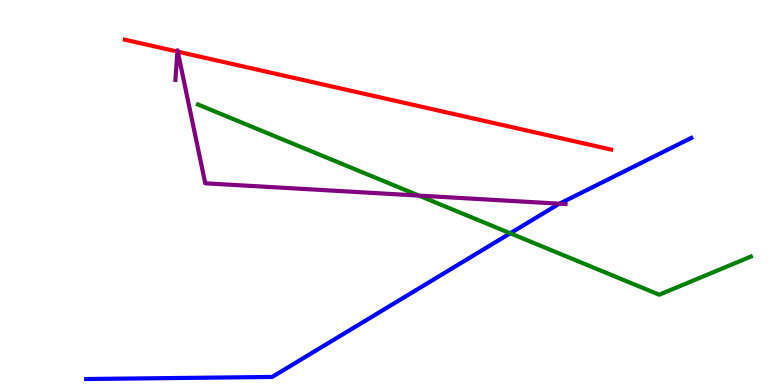[{'lines': ['blue', 'red'], 'intersections': []}, {'lines': ['green', 'red'], 'intersections': []}, {'lines': ['purple', 'red'], 'intersections': [{'x': 2.29, 'y': 8.66}, {'x': 2.29, 'y': 8.66}]}, {'lines': ['blue', 'green'], 'intersections': [{'x': 6.58, 'y': 3.94}]}, {'lines': ['blue', 'purple'], 'intersections': [{'x': 7.22, 'y': 4.71}]}, {'lines': ['green', 'purple'], 'intersections': [{'x': 5.4, 'y': 4.92}]}]